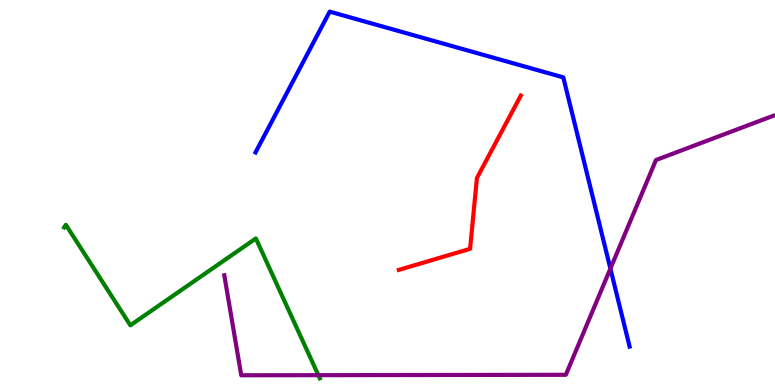[{'lines': ['blue', 'red'], 'intersections': []}, {'lines': ['green', 'red'], 'intersections': []}, {'lines': ['purple', 'red'], 'intersections': []}, {'lines': ['blue', 'green'], 'intersections': []}, {'lines': ['blue', 'purple'], 'intersections': [{'x': 7.88, 'y': 3.02}]}, {'lines': ['green', 'purple'], 'intersections': [{'x': 4.11, 'y': 0.255}]}]